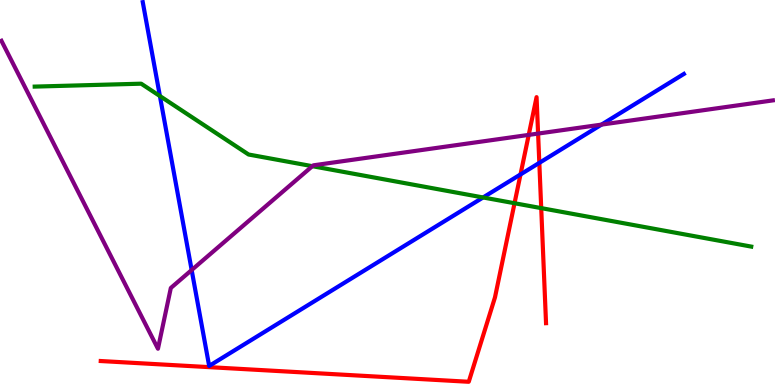[{'lines': ['blue', 'red'], 'intersections': [{'x': 6.72, 'y': 5.47}, {'x': 6.96, 'y': 5.77}]}, {'lines': ['green', 'red'], 'intersections': [{'x': 6.64, 'y': 4.72}, {'x': 6.98, 'y': 4.59}]}, {'lines': ['purple', 'red'], 'intersections': [{'x': 6.82, 'y': 6.5}, {'x': 6.94, 'y': 6.53}]}, {'lines': ['blue', 'green'], 'intersections': [{'x': 2.06, 'y': 7.51}, {'x': 6.23, 'y': 4.87}]}, {'lines': ['blue', 'purple'], 'intersections': [{'x': 2.47, 'y': 2.99}, {'x': 7.76, 'y': 6.76}]}, {'lines': ['green', 'purple'], 'intersections': [{'x': 4.03, 'y': 5.68}]}]